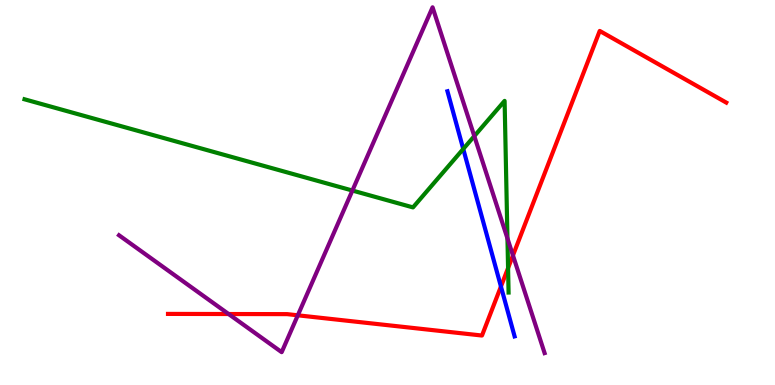[{'lines': ['blue', 'red'], 'intersections': [{'x': 6.46, 'y': 2.56}]}, {'lines': ['green', 'red'], 'intersections': [{'x': 6.56, 'y': 3.04}]}, {'lines': ['purple', 'red'], 'intersections': [{'x': 2.95, 'y': 1.84}, {'x': 3.84, 'y': 1.81}, {'x': 6.62, 'y': 3.37}]}, {'lines': ['blue', 'green'], 'intersections': [{'x': 5.98, 'y': 6.13}]}, {'lines': ['blue', 'purple'], 'intersections': []}, {'lines': ['green', 'purple'], 'intersections': [{'x': 4.55, 'y': 5.05}, {'x': 6.12, 'y': 6.46}, {'x': 6.55, 'y': 3.81}]}]